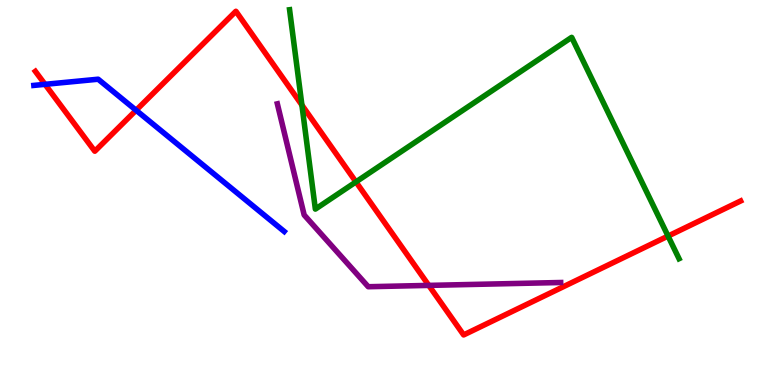[{'lines': ['blue', 'red'], 'intersections': [{'x': 0.581, 'y': 7.81}, {'x': 1.76, 'y': 7.14}]}, {'lines': ['green', 'red'], 'intersections': [{'x': 3.9, 'y': 7.27}, {'x': 4.59, 'y': 5.28}, {'x': 8.62, 'y': 3.87}]}, {'lines': ['purple', 'red'], 'intersections': [{'x': 5.53, 'y': 2.59}]}, {'lines': ['blue', 'green'], 'intersections': []}, {'lines': ['blue', 'purple'], 'intersections': []}, {'lines': ['green', 'purple'], 'intersections': []}]